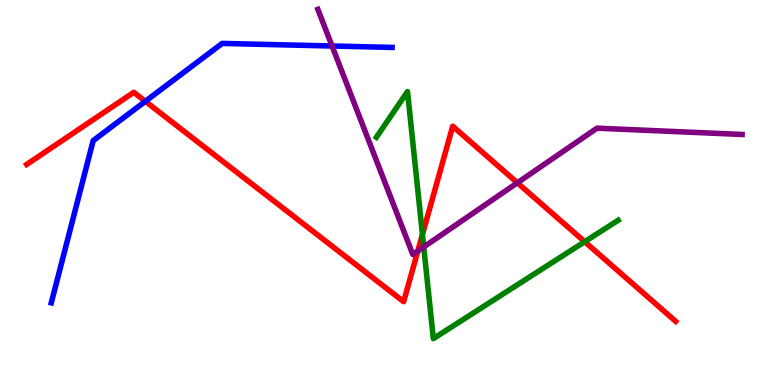[{'lines': ['blue', 'red'], 'intersections': [{'x': 1.88, 'y': 7.37}]}, {'lines': ['green', 'red'], 'intersections': [{'x': 5.45, 'y': 3.91}, {'x': 7.54, 'y': 3.72}]}, {'lines': ['purple', 'red'], 'intersections': [{'x': 5.39, 'y': 3.48}, {'x': 6.68, 'y': 5.25}]}, {'lines': ['blue', 'green'], 'intersections': []}, {'lines': ['blue', 'purple'], 'intersections': [{'x': 4.28, 'y': 8.81}]}, {'lines': ['green', 'purple'], 'intersections': [{'x': 5.47, 'y': 3.58}]}]